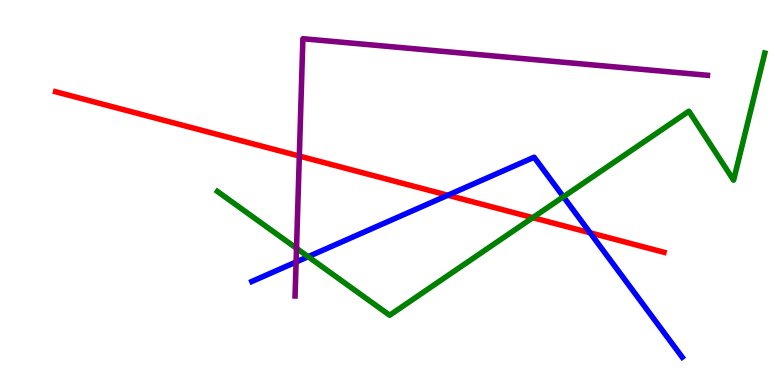[{'lines': ['blue', 'red'], 'intersections': [{'x': 5.78, 'y': 4.93}, {'x': 7.61, 'y': 3.95}]}, {'lines': ['green', 'red'], 'intersections': [{'x': 6.87, 'y': 4.35}]}, {'lines': ['purple', 'red'], 'intersections': [{'x': 3.86, 'y': 5.95}]}, {'lines': ['blue', 'green'], 'intersections': [{'x': 3.98, 'y': 3.33}, {'x': 7.27, 'y': 4.89}]}, {'lines': ['blue', 'purple'], 'intersections': [{'x': 3.82, 'y': 3.19}]}, {'lines': ['green', 'purple'], 'intersections': [{'x': 3.83, 'y': 3.55}]}]